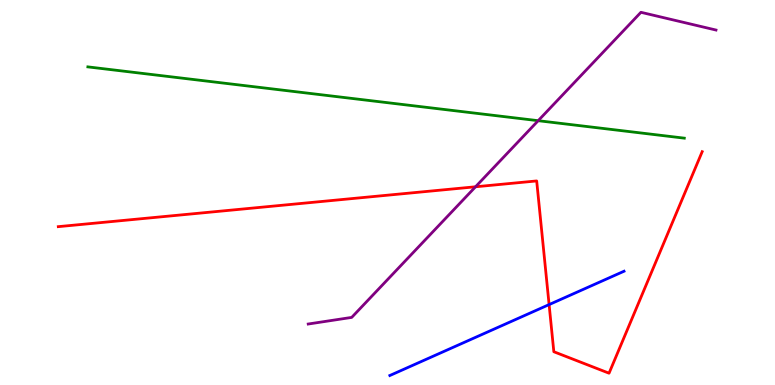[{'lines': ['blue', 'red'], 'intersections': [{'x': 7.09, 'y': 2.09}]}, {'lines': ['green', 'red'], 'intersections': []}, {'lines': ['purple', 'red'], 'intersections': [{'x': 6.14, 'y': 5.15}]}, {'lines': ['blue', 'green'], 'intersections': []}, {'lines': ['blue', 'purple'], 'intersections': []}, {'lines': ['green', 'purple'], 'intersections': [{'x': 6.94, 'y': 6.87}]}]